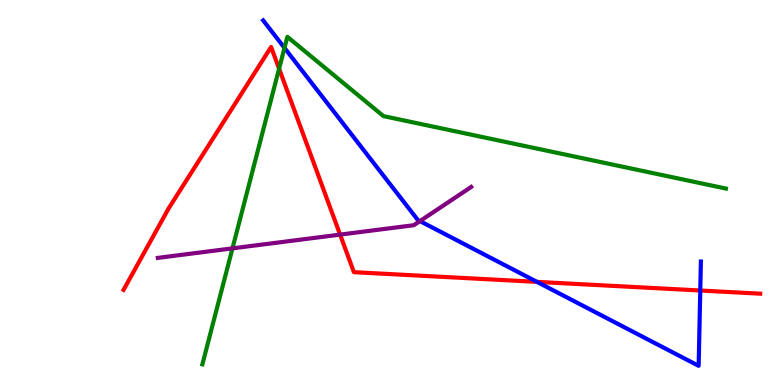[{'lines': ['blue', 'red'], 'intersections': [{'x': 6.93, 'y': 2.68}, {'x': 9.04, 'y': 2.45}]}, {'lines': ['green', 'red'], 'intersections': [{'x': 3.6, 'y': 8.22}]}, {'lines': ['purple', 'red'], 'intersections': [{'x': 4.39, 'y': 3.91}]}, {'lines': ['blue', 'green'], 'intersections': [{'x': 3.67, 'y': 8.76}]}, {'lines': ['blue', 'purple'], 'intersections': [{'x': 5.42, 'y': 4.26}]}, {'lines': ['green', 'purple'], 'intersections': [{'x': 3.0, 'y': 3.55}]}]